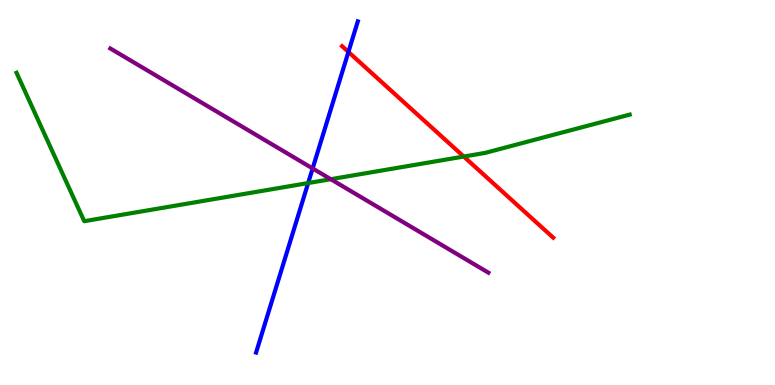[{'lines': ['blue', 'red'], 'intersections': [{'x': 4.5, 'y': 8.65}]}, {'lines': ['green', 'red'], 'intersections': [{'x': 5.98, 'y': 5.93}]}, {'lines': ['purple', 'red'], 'intersections': []}, {'lines': ['blue', 'green'], 'intersections': [{'x': 3.98, 'y': 5.25}]}, {'lines': ['blue', 'purple'], 'intersections': [{'x': 4.03, 'y': 5.62}]}, {'lines': ['green', 'purple'], 'intersections': [{'x': 4.27, 'y': 5.35}]}]